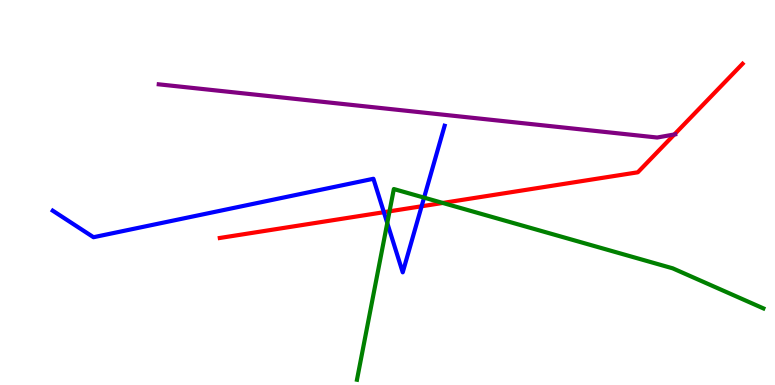[{'lines': ['blue', 'red'], 'intersections': [{'x': 4.95, 'y': 4.49}, {'x': 5.44, 'y': 4.64}]}, {'lines': ['green', 'red'], 'intersections': [{'x': 5.03, 'y': 4.51}, {'x': 5.71, 'y': 4.73}]}, {'lines': ['purple', 'red'], 'intersections': [{'x': 8.7, 'y': 6.51}]}, {'lines': ['blue', 'green'], 'intersections': [{'x': 5.0, 'y': 4.21}, {'x': 5.47, 'y': 4.87}]}, {'lines': ['blue', 'purple'], 'intersections': []}, {'lines': ['green', 'purple'], 'intersections': []}]